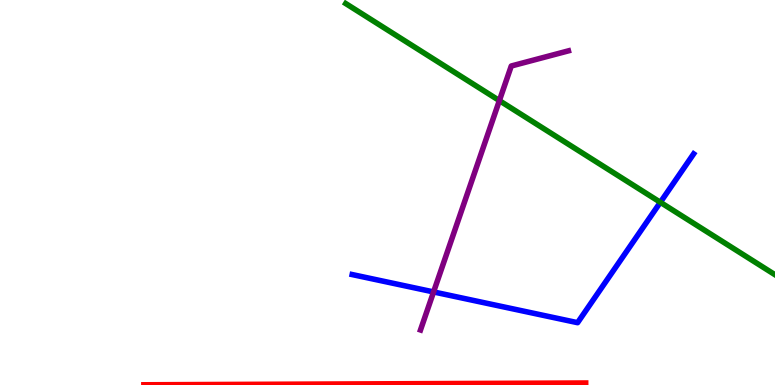[{'lines': ['blue', 'red'], 'intersections': []}, {'lines': ['green', 'red'], 'intersections': []}, {'lines': ['purple', 'red'], 'intersections': []}, {'lines': ['blue', 'green'], 'intersections': [{'x': 8.52, 'y': 4.75}]}, {'lines': ['blue', 'purple'], 'intersections': [{'x': 5.59, 'y': 2.42}]}, {'lines': ['green', 'purple'], 'intersections': [{'x': 6.44, 'y': 7.39}]}]